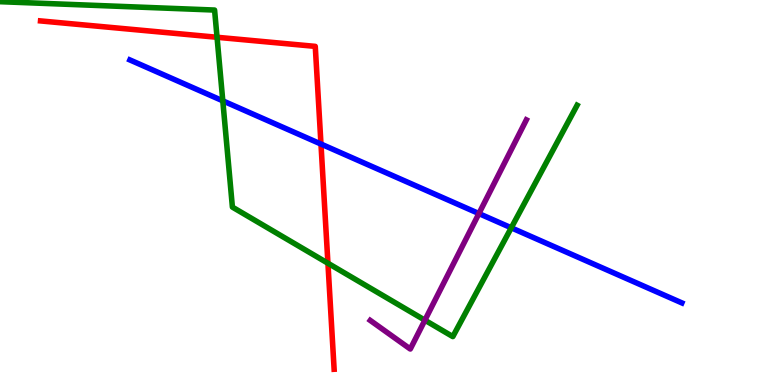[{'lines': ['blue', 'red'], 'intersections': [{'x': 4.14, 'y': 6.26}]}, {'lines': ['green', 'red'], 'intersections': [{'x': 2.8, 'y': 9.03}, {'x': 4.23, 'y': 3.16}]}, {'lines': ['purple', 'red'], 'intersections': []}, {'lines': ['blue', 'green'], 'intersections': [{'x': 2.87, 'y': 7.38}, {'x': 6.6, 'y': 4.08}]}, {'lines': ['blue', 'purple'], 'intersections': [{'x': 6.18, 'y': 4.45}]}, {'lines': ['green', 'purple'], 'intersections': [{'x': 5.48, 'y': 1.68}]}]